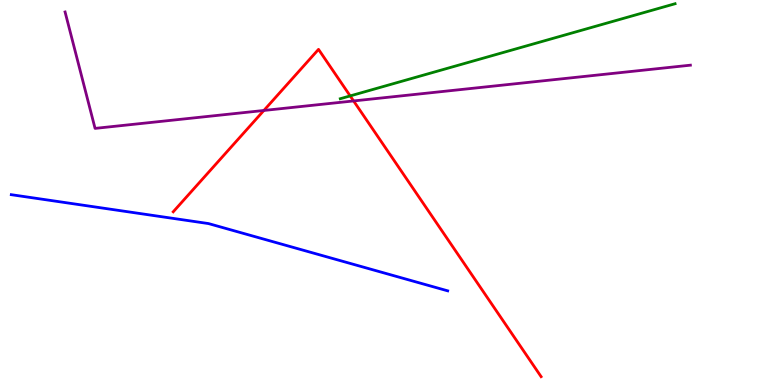[{'lines': ['blue', 'red'], 'intersections': []}, {'lines': ['green', 'red'], 'intersections': [{'x': 4.52, 'y': 7.51}]}, {'lines': ['purple', 'red'], 'intersections': [{'x': 3.4, 'y': 7.13}, {'x': 4.56, 'y': 7.38}]}, {'lines': ['blue', 'green'], 'intersections': []}, {'lines': ['blue', 'purple'], 'intersections': []}, {'lines': ['green', 'purple'], 'intersections': []}]